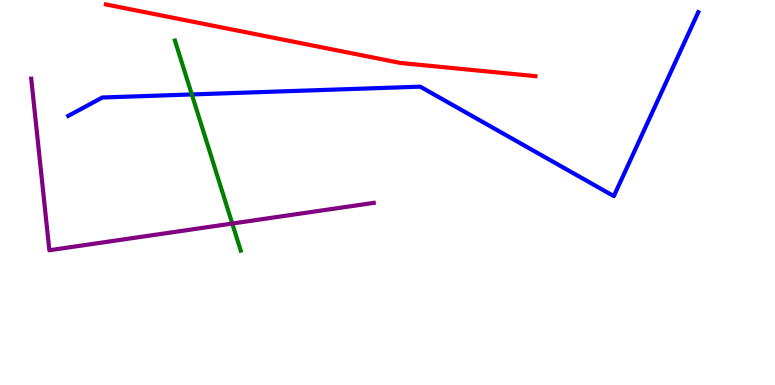[{'lines': ['blue', 'red'], 'intersections': []}, {'lines': ['green', 'red'], 'intersections': []}, {'lines': ['purple', 'red'], 'intersections': []}, {'lines': ['blue', 'green'], 'intersections': [{'x': 2.48, 'y': 7.55}]}, {'lines': ['blue', 'purple'], 'intersections': []}, {'lines': ['green', 'purple'], 'intersections': [{'x': 3.0, 'y': 4.19}]}]